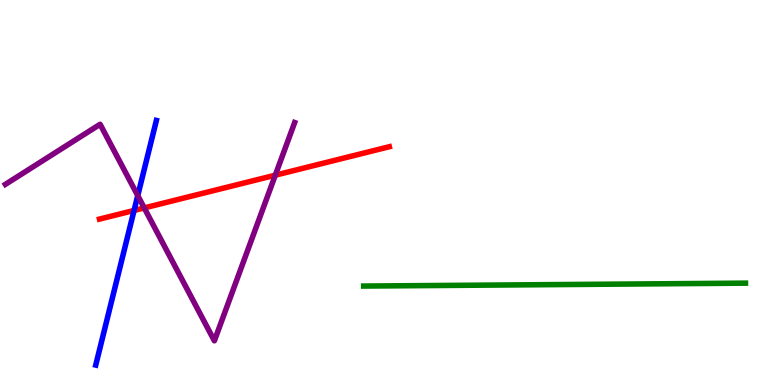[{'lines': ['blue', 'red'], 'intersections': [{'x': 1.73, 'y': 4.53}]}, {'lines': ['green', 'red'], 'intersections': []}, {'lines': ['purple', 'red'], 'intersections': [{'x': 1.86, 'y': 4.6}, {'x': 3.55, 'y': 5.45}]}, {'lines': ['blue', 'green'], 'intersections': []}, {'lines': ['blue', 'purple'], 'intersections': [{'x': 1.78, 'y': 4.92}]}, {'lines': ['green', 'purple'], 'intersections': []}]